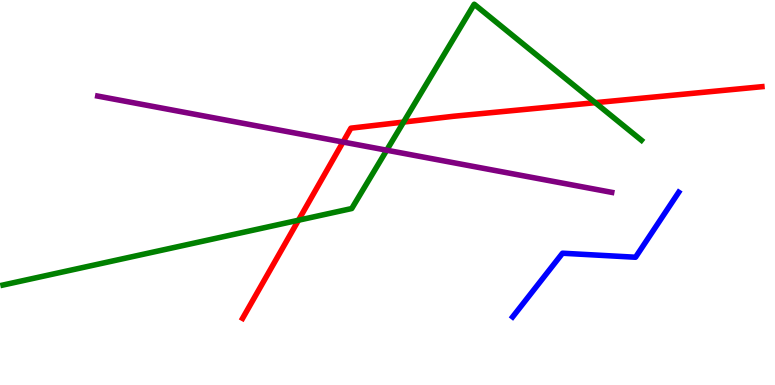[{'lines': ['blue', 'red'], 'intersections': []}, {'lines': ['green', 'red'], 'intersections': [{'x': 3.85, 'y': 4.28}, {'x': 5.21, 'y': 6.83}, {'x': 7.68, 'y': 7.33}]}, {'lines': ['purple', 'red'], 'intersections': [{'x': 4.43, 'y': 6.31}]}, {'lines': ['blue', 'green'], 'intersections': []}, {'lines': ['blue', 'purple'], 'intersections': []}, {'lines': ['green', 'purple'], 'intersections': [{'x': 4.99, 'y': 6.1}]}]